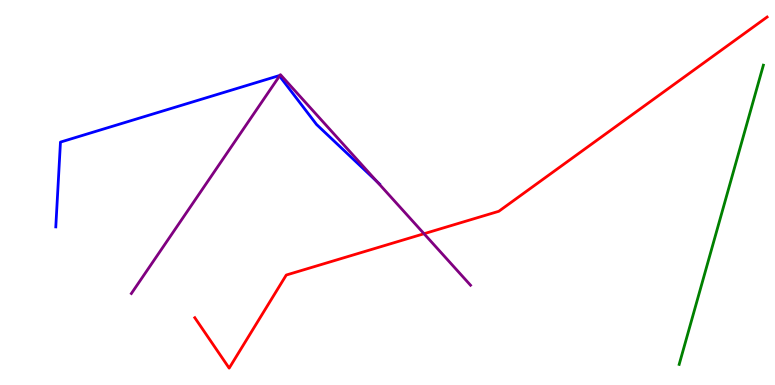[{'lines': ['blue', 'red'], 'intersections': []}, {'lines': ['green', 'red'], 'intersections': []}, {'lines': ['purple', 'red'], 'intersections': [{'x': 5.47, 'y': 3.93}]}, {'lines': ['blue', 'green'], 'intersections': []}, {'lines': ['blue', 'purple'], 'intersections': [{'x': 3.61, 'y': 8.03}, {'x': 4.86, 'y': 5.28}]}, {'lines': ['green', 'purple'], 'intersections': []}]